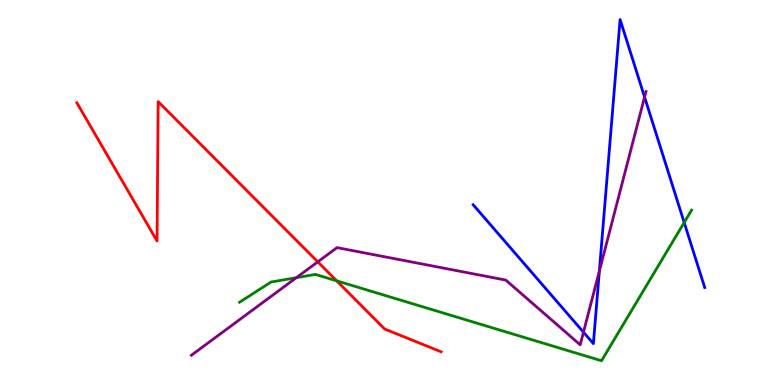[{'lines': ['blue', 'red'], 'intersections': []}, {'lines': ['green', 'red'], 'intersections': [{'x': 4.34, 'y': 2.71}]}, {'lines': ['purple', 'red'], 'intersections': [{'x': 4.1, 'y': 3.2}]}, {'lines': ['blue', 'green'], 'intersections': [{'x': 8.83, 'y': 4.22}]}, {'lines': ['blue', 'purple'], 'intersections': [{'x': 7.53, 'y': 1.37}, {'x': 7.73, 'y': 2.96}, {'x': 8.32, 'y': 7.48}]}, {'lines': ['green', 'purple'], 'intersections': [{'x': 3.82, 'y': 2.79}]}]